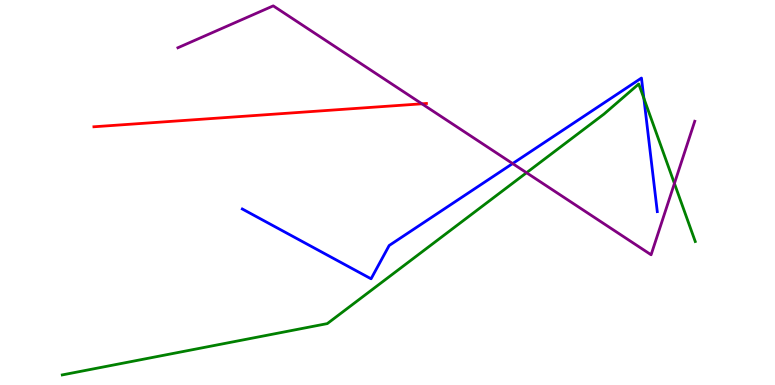[{'lines': ['blue', 'red'], 'intersections': []}, {'lines': ['green', 'red'], 'intersections': []}, {'lines': ['purple', 'red'], 'intersections': [{'x': 5.44, 'y': 7.3}]}, {'lines': ['blue', 'green'], 'intersections': [{'x': 8.31, 'y': 7.45}]}, {'lines': ['blue', 'purple'], 'intersections': [{'x': 6.61, 'y': 5.75}]}, {'lines': ['green', 'purple'], 'intersections': [{'x': 6.79, 'y': 5.51}, {'x': 8.7, 'y': 5.24}]}]